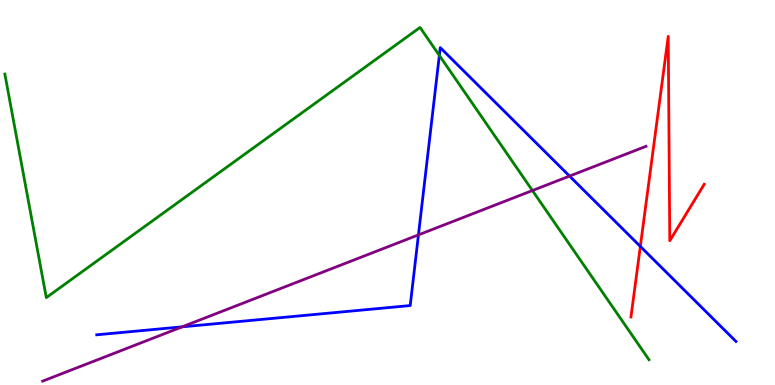[{'lines': ['blue', 'red'], 'intersections': [{'x': 8.26, 'y': 3.6}]}, {'lines': ['green', 'red'], 'intersections': []}, {'lines': ['purple', 'red'], 'intersections': []}, {'lines': ['blue', 'green'], 'intersections': [{'x': 5.67, 'y': 8.56}]}, {'lines': ['blue', 'purple'], 'intersections': [{'x': 2.35, 'y': 1.51}, {'x': 5.4, 'y': 3.9}, {'x': 7.35, 'y': 5.43}]}, {'lines': ['green', 'purple'], 'intersections': [{'x': 6.87, 'y': 5.05}]}]